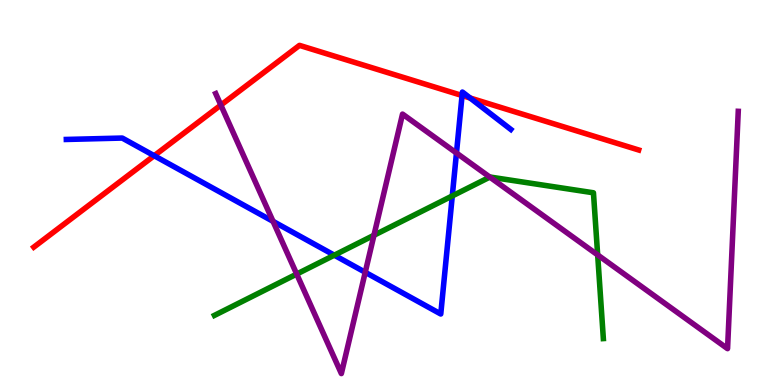[{'lines': ['blue', 'red'], 'intersections': [{'x': 1.99, 'y': 5.96}, {'x': 5.96, 'y': 7.52}, {'x': 6.07, 'y': 7.45}]}, {'lines': ['green', 'red'], 'intersections': []}, {'lines': ['purple', 'red'], 'intersections': [{'x': 2.85, 'y': 7.27}]}, {'lines': ['blue', 'green'], 'intersections': [{'x': 4.31, 'y': 3.37}, {'x': 5.84, 'y': 4.91}]}, {'lines': ['blue', 'purple'], 'intersections': [{'x': 3.52, 'y': 4.25}, {'x': 4.71, 'y': 2.93}, {'x': 5.89, 'y': 6.03}]}, {'lines': ['green', 'purple'], 'intersections': [{'x': 3.83, 'y': 2.88}, {'x': 4.83, 'y': 3.89}, {'x': 6.32, 'y': 5.4}, {'x': 7.71, 'y': 3.38}]}]